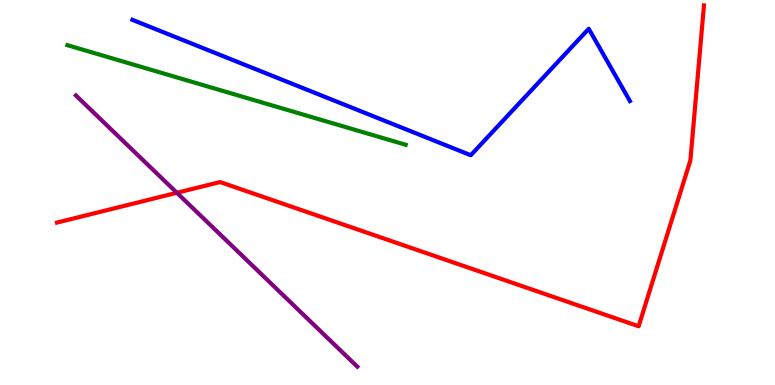[{'lines': ['blue', 'red'], 'intersections': []}, {'lines': ['green', 'red'], 'intersections': []}, {'lines': ['purple', 'red'], 'intersections': [{'x': 2.28, 'y': 4.99}]}, {'lines': ['blue', 'green'], 'intersections': []}, {'lines': ['blue', 'purple'], 'intersections': []}, {'lines': ['green', 'purple'], 'intersections': []}]